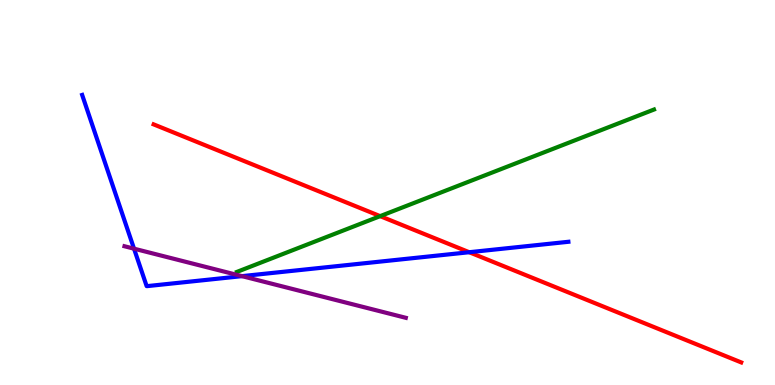[{'lines': ['blue', 'red'], 'intersections': [{'x': 6.05, 'y': 3.45}]}, {'lines': ['green', 'red'], 'intersections': [{'x': 4.91, 'y': 4.39}]}, {'lines': ['purple', 'red'], 'intersections': []}, {'lines': ['blue', 'green'], 'intersections': []}, {'lines': ['blue', 'purple'], 'intersections': [{'x': 1.73, 'y': 3.54}, {'x': 3.12, 'y': 2.83}]}, {'lines': ['green', 'purple'], 'intersections': []}]